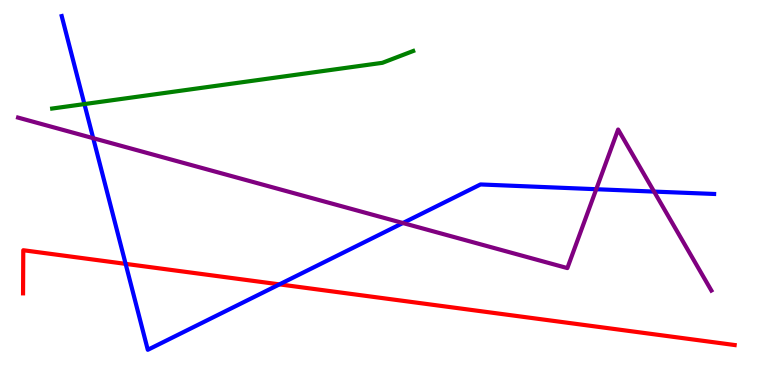[{'lines': ['blue', 'red'], 'intersections': [{'x': 1.62, 'y': 3.15}, {'x': 3.61, 'y': 2.61}]}, {'lines': ['green', 'red'], 'intersections': []}, {'lines': ['purple', 'red'], 'intersections': []}, {'lines': ['blue', 'green'], 'intersections': [{'x': 1.09, 'y': 7.3}]}, {'lines': ['blue', 'purple'], 'intersections': [{'x': 1.2, 'y': 6.41}, {'x': 5.2, 'y': 4.21}, {'x': 7.69, 'y': 5.09}, {'x': 8.44, 'y': 5.02}]}, {'lines': ['green', 'purple'], 'intersections': []}]